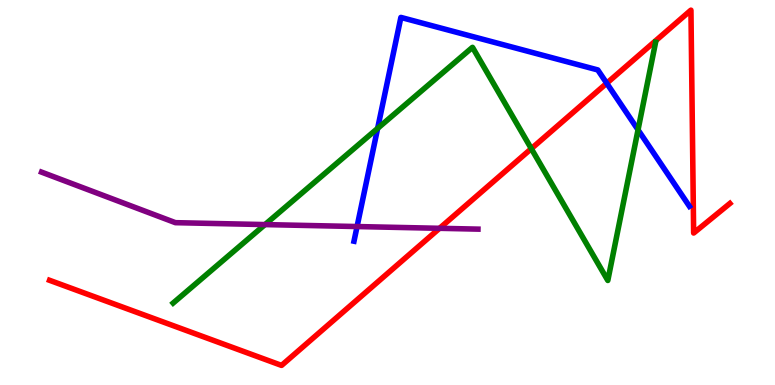[{'lines': ['blue', 'red'], 'intersections': [{'x': 7.83, 'y': 7.84}]}, {'lines': ['green', 'red'], 'intersections': [{'x': 6.86, 'y': 6.14}]}, {'lines': ['purple', 'red'], 'intersections': [{'x': 5.67, 'y': 4.07}]}, {'lines': ['blue', 'green'], 'intersections': [{'x': 4.87, 'y': 6.67}, {'x': 8.23, 'y': 6.63}]}, {'lines': ['blue', 'purple'], 'intersections': [{'x': 4.61, 'y': 4.12}]}, {'lines': ['green', 'purple'], 'intersections': [{'x': 3.42, 'y': 4.17}]}]